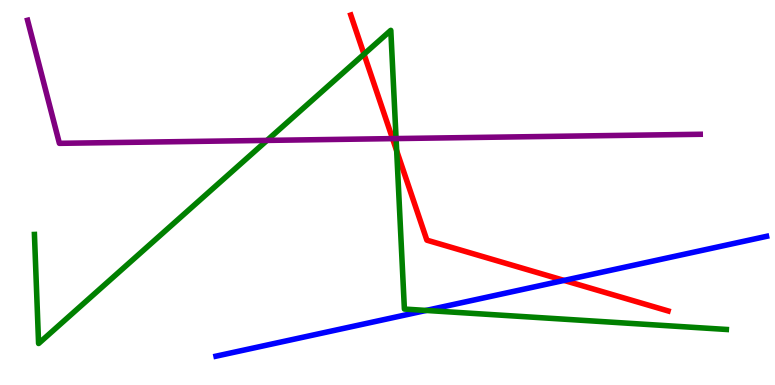[{'lines': ['blue', 'red'], 'intersections': [{'x': 7.28, 'y': 2.72}]}, {'lines': ['green', 'red'], 'intersections': [{'x': 4.7, 'y': 8.59}, {'x': 5.12, 'y': 6.08}]}, {'lines': ['purple', 'red'], 'intersections': [{'x': 5.07, 'y': 6.4}]}, {'lines': ['blue', 'green'], 'intersections': [{'x': 5.5, 'y': 1.94}]}, {'lines': ['blue', 'purple'], 'intersections': []}, {'lines': ['green', 'purple'], 'intersections': [{'x': 3.45, 'y': 6.35}, {'x': 5.11, 'y': 6.4}]}]